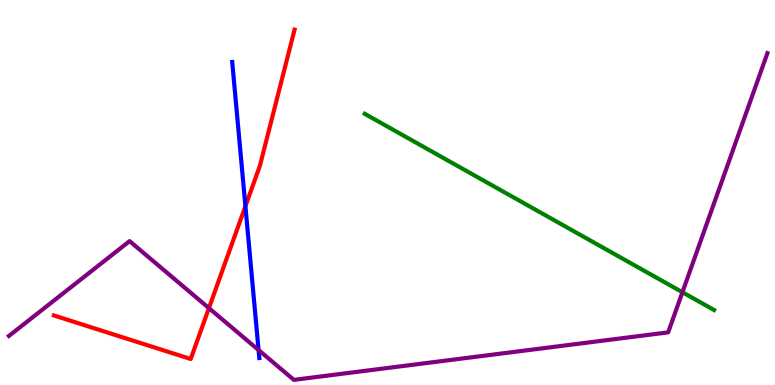[{'lines': ['blue', 'red'], 'intersections': [{'x': 3.17, 'y': 4.64}]}, {'lines': ['green', 'red'], 'intersections': []}, {'lines': ['purple', 'red'], 'intersections': [{'x': 2.7, 'y': 2.0}]}, {'lines': ['blue', 'green'], 'intersections': []}, {'lines': ['blue', 'purple'], 'intersections': [{'x': 3.34, 'y': 0.908}]}, {'lines': ['green', 'purple'], 'intersections': [{'x': 8.81, 'y': 2.41}]}]